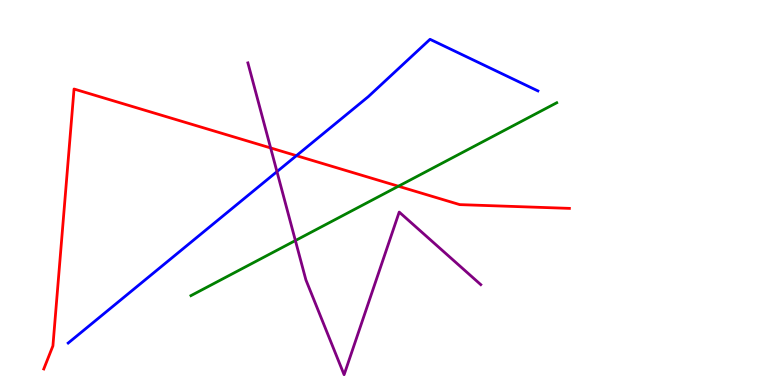[{'lines': ['blue', 'red'], 'intersections': [{'x': 3.82, 'y': 5.96}]}, {'lines': ['green', 'red'], 'intersections': [{'x': 5.14, 'y': 5.16}]}, {'lines': ['purple', 'red'], 'intersections': [{'x': 3.49, 'y': 6.16}]}, {'lines': ['blue', 'green'], 'intersections': []}, {'lines': ['blue', 'purple'], 'intersections': [{'x': 3.57, 'y': 5.54}]}, {'lines': ['green', 'purple'], 'intersections': [{'x': 3.81, 'y': 3.75}]}]